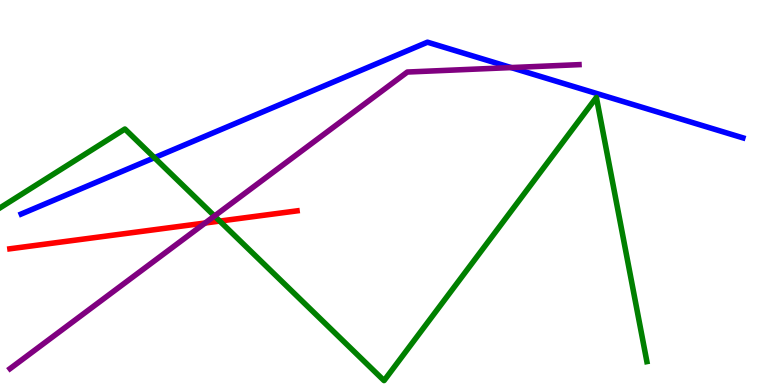[{'lines': ['blue', 'red'], 'intersections': []}, {'lines': ['green', 'red'], 'intersections': [{'x': 2.84, 'y': 4.26}]}, {'lines': ['purple', 'red'], 'intersections': [{'x': 2.65, 'y': 4.21}]}, {'lines': ['blue', 'green'], 'intersections': [{'x': 1.99, 'y': 5.9}]}, {'lines': ['blue', 'purple'], 'intersections': [{'x': 6.6, 'y': 8.24}]}, {'lines': ['green', 'purple'], 'intersections': [{'x': 2.77, 'y': 4.39}]}]